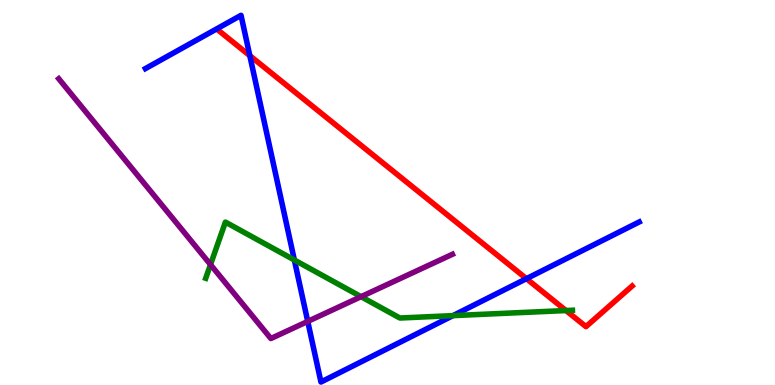[{'lines': ['blue', 'red'], 'intersections': [{'x': 3.22, 'y': 8.55}, {'x': 6.79, 'y': 2.76}]}, {'lines': ['green', 'red'], 'intersections': [{'x': 7.3, 'y': 1.93}]}, {'lines': ['purple', 'red'], 'intersections': []}, {'lines': ['blue', 'green'], 'intersections': [{'x': 3.8, 'y': 3.25}, {'x': 5.84, 'y': 1.8}]}, {'lines': ['blue', 'purple'], 'intersections': [{'x': 3.97, 'y': 1.65}]}, {'lines': ['green', 'purple'], 'intersections': [{'x': 2.72, 'y': 3.13}, {'x': 4.66, 'y': 2.29}]}]